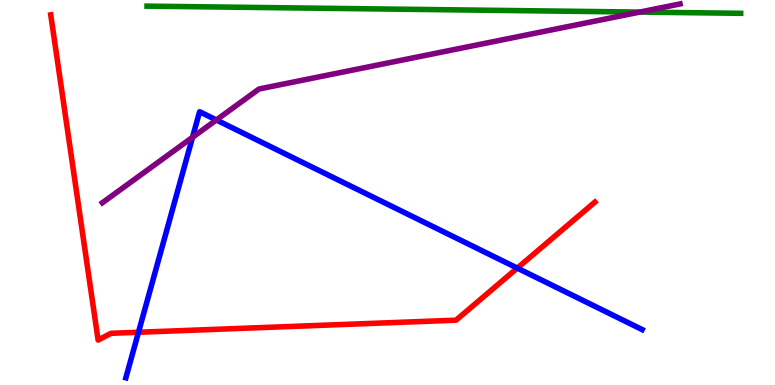[{'lines': ['blue', 'red'], 'intersections': [{'x': 1.79, 'y': 1.37}, {'x': 6.67, 'y': 3.04}]}, {'lines': ['green', 'red'], 'intersections': []}, {'lines': ['purple', 'red'], 'intersections': []}, {'lines': ['blue', 'green'], 'intersections': []}, {'lines': ['blue', 'purple'], 'intersections': [{'x': 2.48, 'y': 6.43}, {'x': 2.79, 'y': 6.88}]}, {'lines': ['green', 'purple'], 'intersections': [{'x': 8.25, 'y': 9.69}]}]